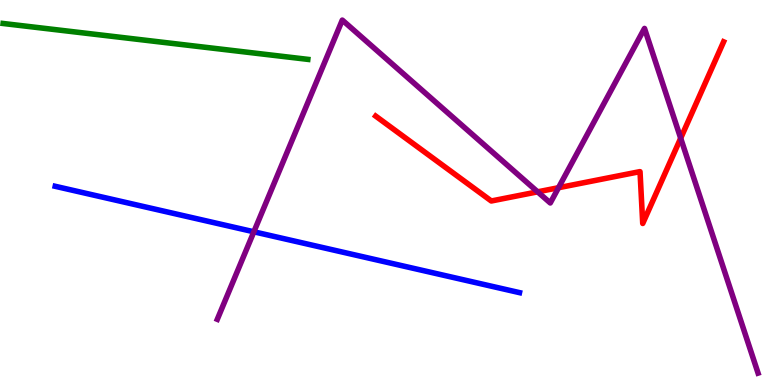[{'lines': ['blue', 'red'], 'intersections': []}, {'lines': ['green', 'red'], 'intersections': []}, {'lines': ['purple', 'red'], 'intersections': [{'x': 6.94, 'y': 5.02}, {'x': 7.21, 'y': 5.12}, {'x': 8.78, 'y': 6.41}]}, {'lines': ['blue', 'green'], 'intersections': []}, {'lines': ['blue', 'purple'], 'intersections': [{'x': 3.28, 'y': 3.98}]}, {'lines': ['green', 'purple'], 'intersections': []}]